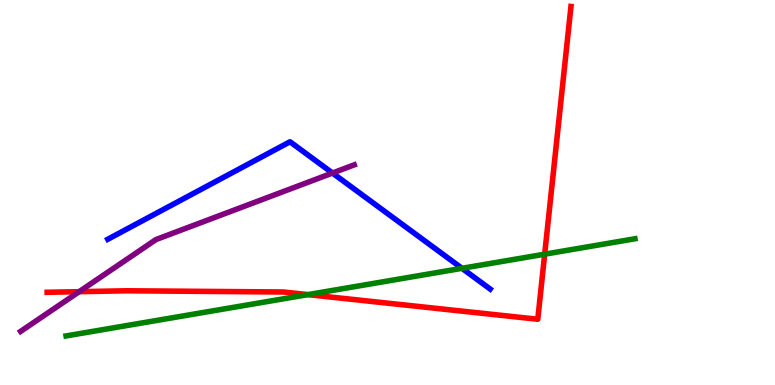[{'lines': ['blue', 'red'], 'intersections': []}, {'lines': ['green', 'red'], 'intersections': [{'x': 3.97, 'y': 2.35}, {'x': 7.03, 'y': 3.4}]}, {'lines': ['purple', 'red'], 'intersections': [{'x': 1.02, 'y': 2.42}]}, {'lines': ['blue', 'green'], 'intersections': [{'x': 5.96, 'y': 3.03}]}, {'lines': ['blue', 'purple'], 'intersections': [{'x': 4.29, 'y': 5.51}]}, {'lines': ['green', 'purple'], 'intersections': []}]